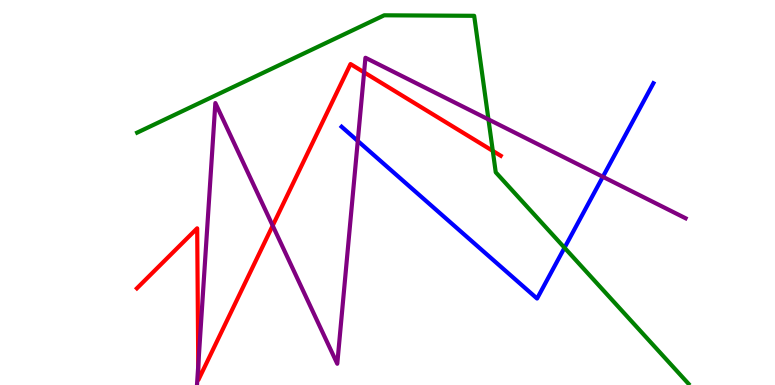[{'lines': ['blue', 'red'], 'intersections': []}, {'lines': ['green', 'red'], 'intersections': [{'x': 6.36, 'y': 6.08}]}, {'lines': ['purple', 'red'], 'intersections': [{'x': 2.56, 'y': 0.506}, {'x': 3.52, 'y': 4.14}, {'x': 4.7, 'y': 8.12}]}, {'lines': ['blue', 'green'], 'intersections': [{'x': 7.28, 'y': 3.56}]}, {'lines': ['blue', 'purple'], 'intersections': [{'x': 4.62, 'y': 6.34}, {'x': 7.78, 'y': 5.41}]}, {'lines': ['green', 'purple'], 'intersections': [{'x': 6.3, 'y': 6.9}]}]